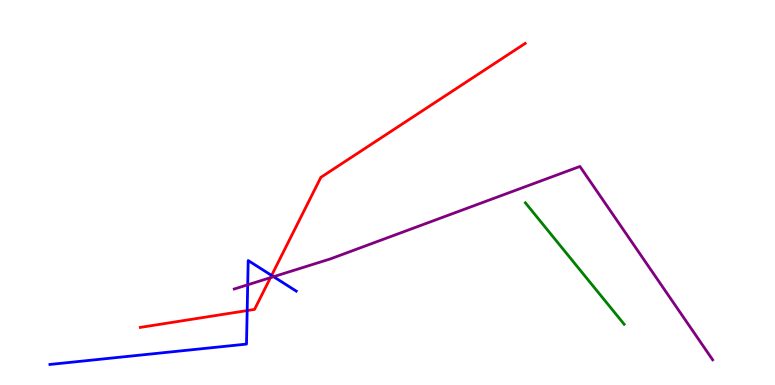[{'lines': ['blue', 'red'], 'intersections': [{'x': 3.19, 'y': 1.93}, {'x': 3.5, 'y': 2.85}]}, {'lines': ['green', 'red'], 'intersections': []}, {'lines': ['purple', 'red'], 'intersections': [{'x': 3.49, 'y': 2.79}]}, {'lines': ['blue', 'green'], 'intersections': []}, {'lines': ['blue', 'purple'], 'intersections': [{'x': 3.2, 'y': 2.6}, {'x': 3.53, 'y': 2.81}]}, {'lines': ['green', 'purple'], 'intersections': []}]